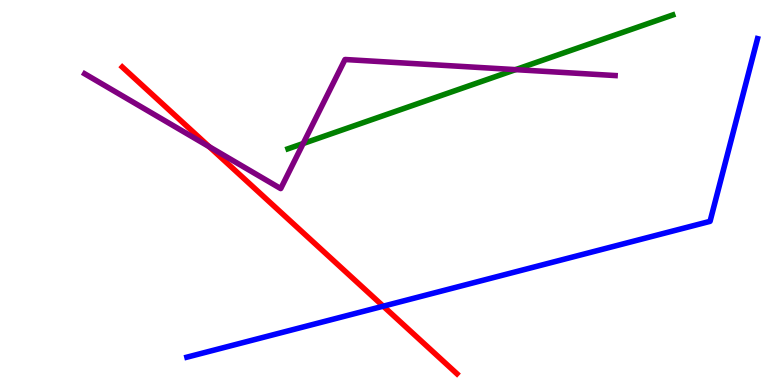[{'lines': ['blue', 'red'], 'intersections': [{'x': 4.95, 'y': 2.05}]}, {'lines': ['green', 'red'], 'intersections': []}, {'lines': ['purple', 'red'], 'intersections': [{'x': 2.7, 'y': 6.19}]}, {'lines': ['blue', 'green'], 'intersections': []}, {'lines': ['blue', 'purple'], 'intersections': []}, {'lines': ['green', 'purple'], 'intersections': [{'x': 3.91, 'y': 6.27}, {'x': 6.65, 'y': 8.19}]}]